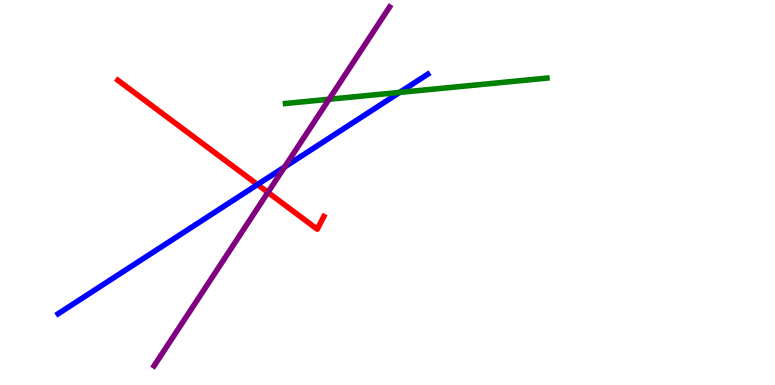[{'lines': ['blue', 'red'], 'intersections': [{'x': 3.32, 'y': 5.21}]}, {'lines': ['green', 'red'], 'intersections': []}, {'lines': ['purple', 'red'], 'intersections': [{'x': 3.46, 'y': 5.0}]}, {'lines': ['blue', 'green'], 'intersections': [{'x': 5.16, 'y': 7.6}]}, {'lines': ['blue', 'purple'], 'intersections': [{'x': 3.67, 'y': 5.66}]}, {'lines': ['green', 'purple'], 'intersections': [{'x': 4.25, 'y': 7.42}]}]